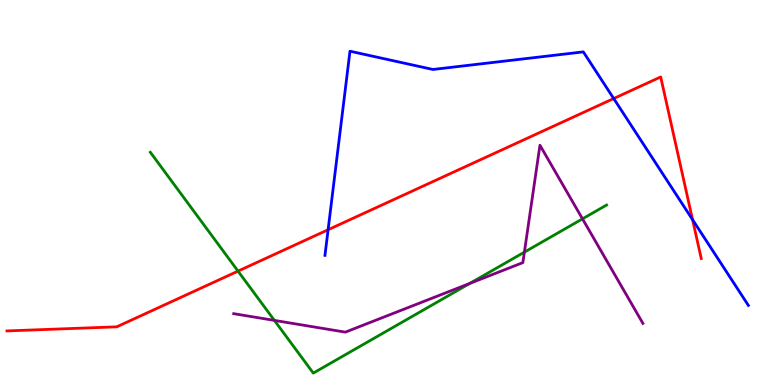[{'lines': ['blue', 'red'], 'intersections': [{'x': 4.23, 'y': 4.03}, {'x': 7.92, 'y': 7.44}, {'x': 8.94, 'y': 4.29}]}, {'lines': ['green', 'red'], 'intersections': [{'x': 3.07, 'y': 2.96}]}, {'lines': ['purple', 'red'], 'intersections': []}, {'lines': ['blue', 'green'], 'intersections': []}, {'lines': ['blue', 'purple'], 'intersections': []}, {'lines': ['green', 'purple'], 'intersections': [{'x': 3.54, 'y': 1.68}, {'x': 6.06, 'y': 2.64}, {'x': 6.77, 'y': 3.45}, {'x': 7.52, 'y': 4.32}]}]